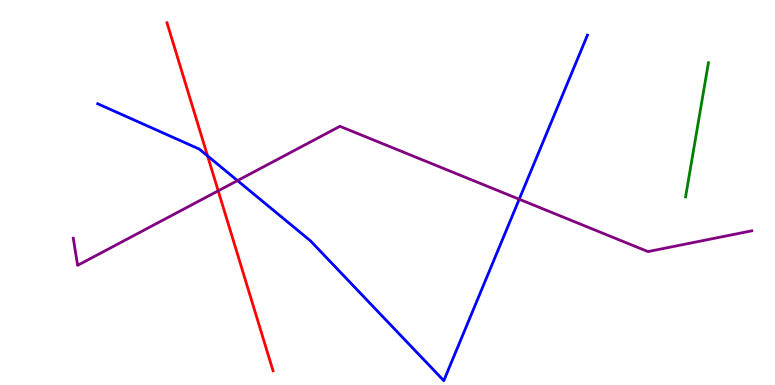[{'lines': ['blue', 'red'], 'intersections': [{'x': 2.68, 'y': 5.95}]}, {'lines': ['green', 'red'], 'intersections': []}, {'lines': ['purple', 'red'], 'intersections': [{'x': 2.82, 'y': 5.04}]}, {'lines': ['blue', 'green'], 'intersections': []}, {'lines': ['blue', 'purple'], 'intersections': [{'x': 3.06, 'y': 5.31}, {'x': 6.7, 'y': 4.83}]}, {'lines': ['green', 'purple'], 'intersections': []}]